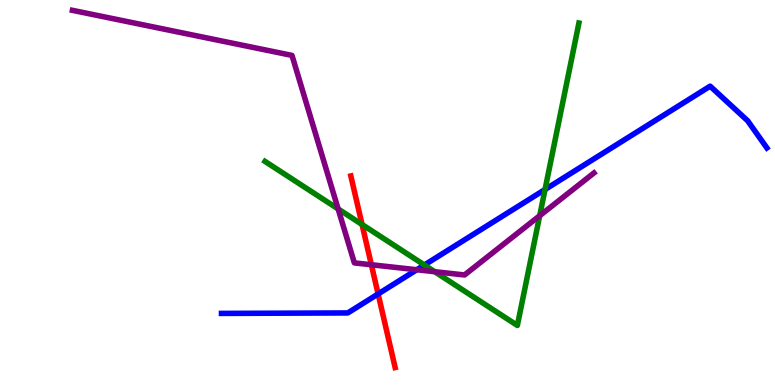[{'lines': ['blue', 'red'], 'intersections': [{'x': 4.88, 'y': 2.36}]}, {'lines': ['green', 'red'], 'intersections': [{'x': 4.67, 'y': 4.17}]}, {'lines': ['purple', 'red'], 'intersections': [{'x': 4.79, 'y': 3.12}]}, {'lines': ['blue', 'green'], 'intersections': [{'x': 5.48, 'y': 3.12}, {'x': 7.03, 'y': 5.08}]}, {'lines': ['blue', 'purple'], 'intersections': [{'x': 5.38, 'y': 2.99}]}, {'lines': ['green', 'purple'], 'intersections': [{'x': 4.36, 'y': 4.57}, {'x': 5.61, 'y': 2.94}, {'x': 6.96, 'y': 4.4}]}]